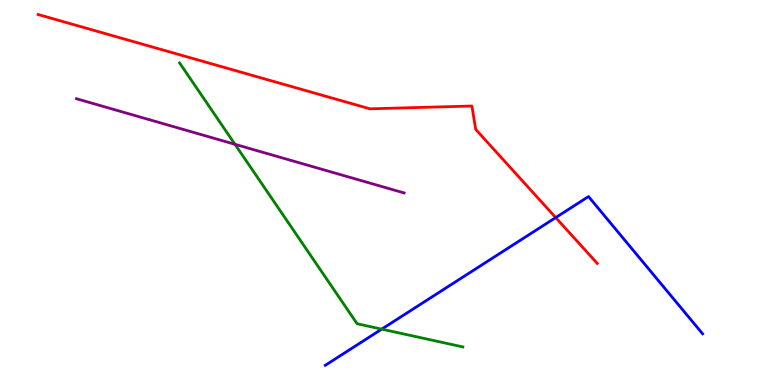[{'lines': ['blue', 'red'], 'intersections': [{'x': 7.17, 'y': 4.35}]}, {'lines': ['green', 'red'], 'intersections': []}, {'lines': ['purple', 'red'], 'intersections': []}, {'lines': ['blue', 'green'], 'intersections': [{'x': 4.93, 'y': 1.45}]}, {'lines': ['blue', 'purple'], 'intersections': []}, {'lines': ['green', 'purple'], 'intersections': [{'x': 3.03, 'y': 6.25}]}]